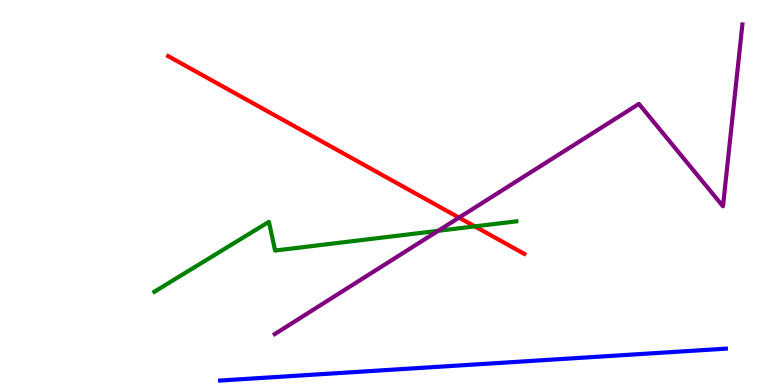[{'lines': ['blue', 'red'], 'intersections': []}, {'lines': ['green', 'red'], 'intersections': [{'x': 6.13, 'y': 4.12}]}, {'lines': ['purple', 'red'], 'intersections': [{'x': 5.92, 'y': 4.35}]}, {'lines': ['blue', 'green'], 'intersections': []}, {'lines': ['blue', 'purple'], 'intersections': []}, {'lines': ['green', 'purple'], 'intersections': [{'x': 5.65, 'y': 4.0}]}]